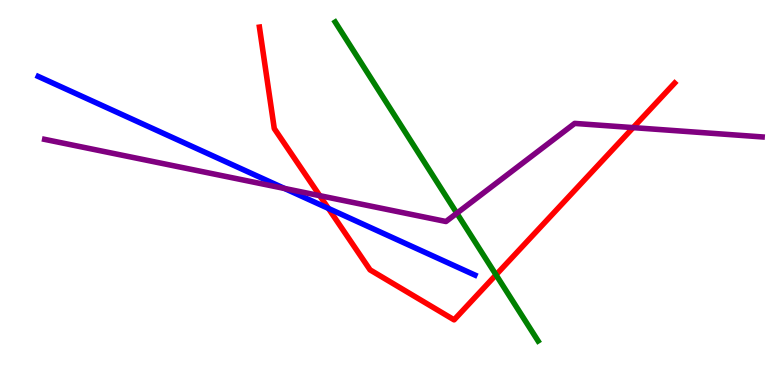[{'lines': ['blue', 'red'], 'intersections': [{'x': 4.24, 'y': 4.59}]}, {'lines': ['green', 'red'], 'intersections': [{'x': 6.4, 'y': 2.86}]}, {'lines': ['purple', 'red'], 'intersections': [{'x': 4.13, 'y': 4.92}, {'x': 8.17, 'y': 6.69}]}, {'lines': ['blue', 'green'], 'intersections': []}, {'lines': ['blue', 'purple'], 'intersections': [{'x': 3.67, 'y': 5.11}]}, {'lines': ['green', 'purple'], 'intersections': [{'x': 5.89, 'y': 4.46}]}]